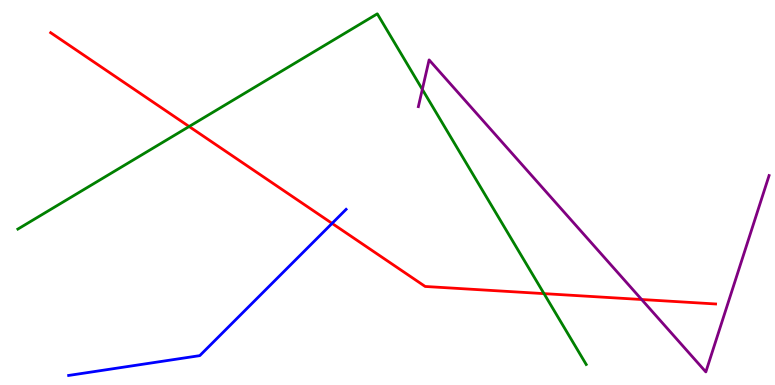[{'lines': ['blue', 'red'], 'intersections': [{'x': 4.28, 'y': 4.2}]}, {'lines': ['green', 'red'], 'intersections': [{'x': 2.44, 'y': 6.71}, {'x': 7.02, 'y': 2.37}]}, {'lines': ['purple', 'red'], 'intersections': [{'x': 8.28, 'y': 2.22}]}, {'lines': ['blue', 'green'], 'intersections': []}, {'lines': ['blue', 'purple'], 'intersections': []}, {'lines': ['green', 'purple'], 'intersections': [{'x': 5.45, 'y': 7.68}]}]